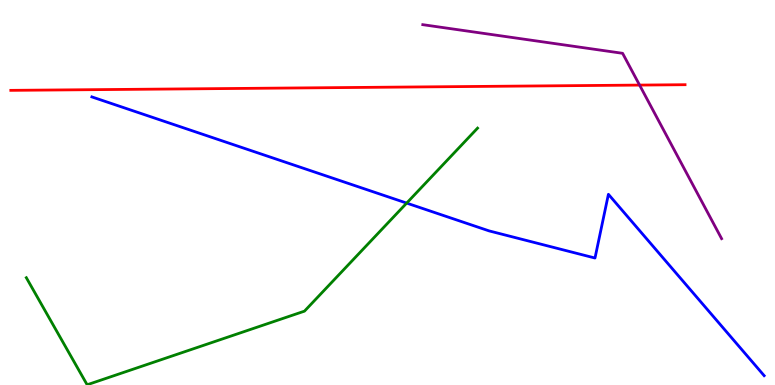[{'lines': ['blue', 'red'], 'intersections': []}, {'lines': ['green', 'red'], 'intersections': []}, {'lines': ['purple', 'red'], 'intersections': [{'x': 8.25, 'y': 7.79}]}, {'lines': ['blue', 'green'], 'intersections': [{'x': 5.25, 'y': 4.72}]}, {'lines': ['blue', 'purple'], 'intersections': []}, {'lines': ['green', 'purple'], 'intersections': []}]